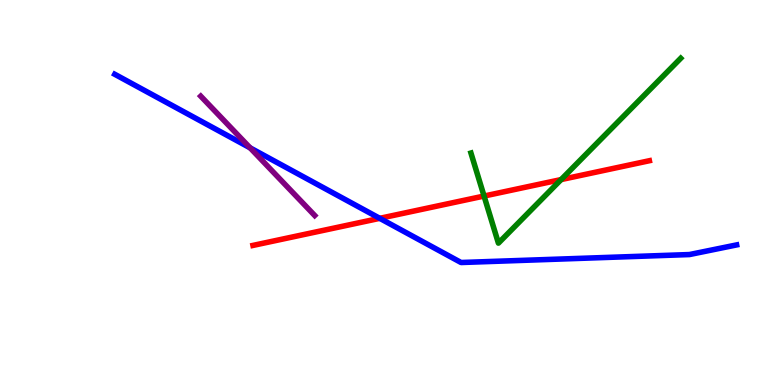[{'lines': ['blue', 'red'], 'intersections': [{'x': 4.9, 'y': 4.33}]}, {'lines': ['green', 'red'], 'intersections': [{'x': 6.25, 'y': 4.91}, {'x': 7.24, 'y': 5.34}]}, {'lines': ['purple', 'red'], 'intersections': []}, {'lines': ['blue', 'green'], 'intersections': []}, {'lines': ['blue', 'purple'], 'intersections': [{'x': 3.23, 'y': 6.16}]}, {'lines': ['green', 'purple'], 'intersections': []}]